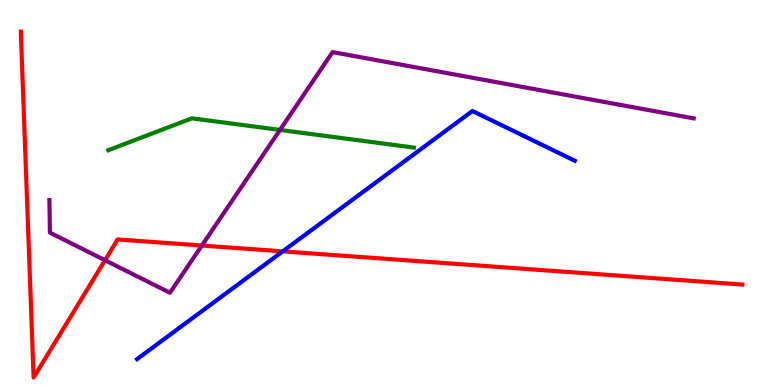[{'lines': ['blue', 'red'], 'intersections': [{'x': 3.65, 'y': 3.47}]}, {'lines': ['green', 'red'], 'intersections': []}, {'lines': ['purple', 'red'], 'intersections': [{'x': 1.35, 'y': 3.24}, {'x': 2.6, 'y': 3.62}]}, {'lines': ['blue', 'green'], 'intersections': []}, {'lines': ['blue', 'purple'], 'intersections': []}, {'lines': ['green', 'purple'], 'intersections': [{'x': 3.61, 'y': 6.63}]}]